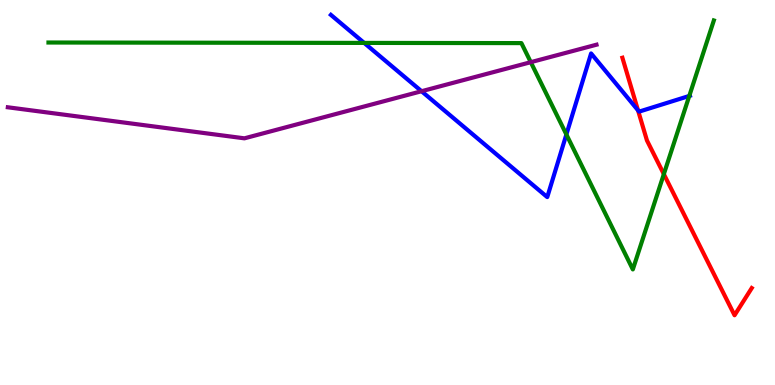[{'lines': ['blue', 'red'], 'intersections': [{'x': 8.23, 'y': 7.13}]}, {'lines': ['green', 'red'], 'intersections': [{'x': 8.57, 'y': 5.48}]}, {'lines': ['purple', 'red'], 'intersections': []}, {'lines': ['blue', 'green'], 'intersections': [{'x': 4.7, 'y': 8.89}, {'x': 7.31, 'y': 6.51}, {'x': 8.89, 'y': 7.51}]}, {'lines': ['blue', 'purple'], 'intersections': [{'x': 5.44, 'y': 7.63}]}, {'lines': ['green', 'purple'], 'intersections': [{'x': 6.85, 'y': 8.39}]}]